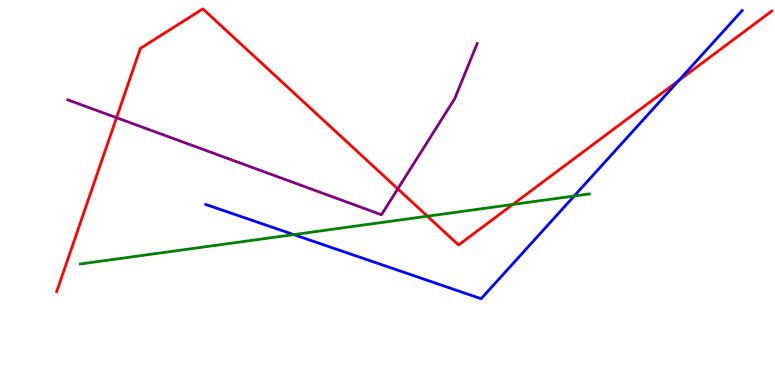[{'lines': ['blue', 'red'], 'intersections': [{'x': 8.76, 'y': 7.91}]}, {'lines': ['green', 'red'], 'intersections': [{'x': 5.52, 'y': 4.38}, {'x': 6.62, 'y': 4.69}]}, {'lines': ['purple', 'red'], 'intersections': [{'x': 1.5, 'y': 6.94}, {'x': 5.13, 'y': 5.09}]}, {'lines': ['blue', 'green'], 'intersections': [{'x': 3.79, 'y': 3.91}, {'x': 7.41, 'y': 4.91}]}, {'lines': ['blue', 'purple'], 'intersections': []}, {'lines': ['green', 'purple'], 'intersections': []}]